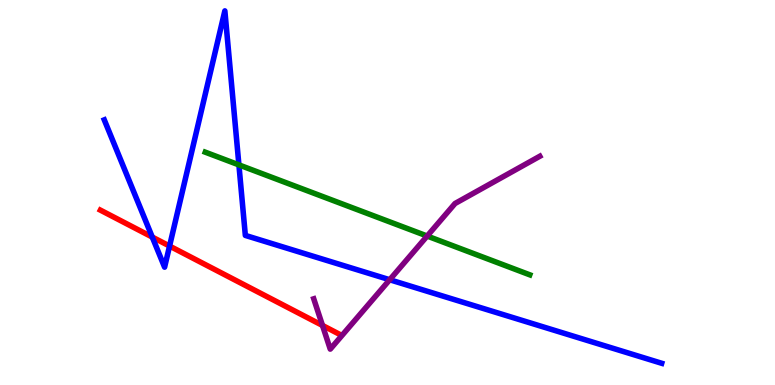[{'lines': ['blue', 'red'], 'intersections': [{'x': 1.96, 'y': 3.84}, {'x': 2.19, 'y': 3.61}]}, {'lines': ['green', 'red'], 'intersections': []}, {'lines': ['purple', 'red'], 'intersections': [{'x': 4.16, 'y': 1.55}]}, {'lines': ['blue', 'green'], 'intersections': [{'x': 3.08, 'y': 5.72}]}, {'lines': ['blue', 'purple'], 'intersections': [{'x': 5.03, 'y': 2.73}]}, {'lines': ['green', 'purple'], 'intersections': [{'x': 5.51, 'y': 3.87}]}]